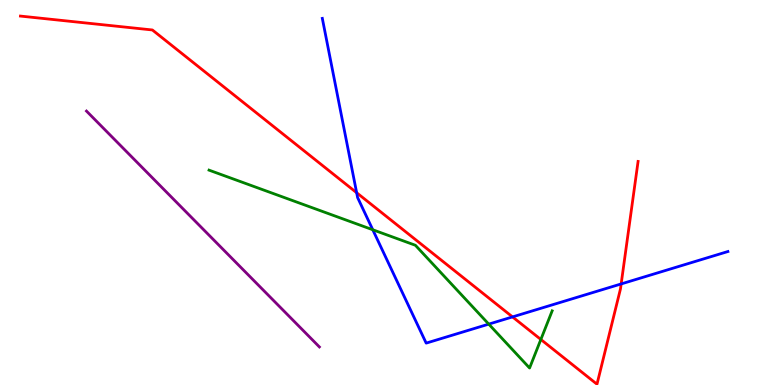[{'lines': ['blue', 'red'], 'intersections': [{'x': 4.6, 'y': 4.99}, {'x': 6.61, 'y': 1.77}, {'x': 8.01, 'y': 2.63}]}, {'lines': ['green', 'red'], 'intersections': [{'x': 6.98, 'y': 1.18}]}, {'lines': ['purple', 'red'], 'intersections': []}, {'lines': ['blue', 'green'], 'intersections': [{'x': 4.81, 'y': 4.03}, {'x': 6.31, 'y': 1.58}]}, {'lines': ['blue', 'purple'], 'intersections': []}, {'lines': ['green', 'purple'], 'intersections': []}]